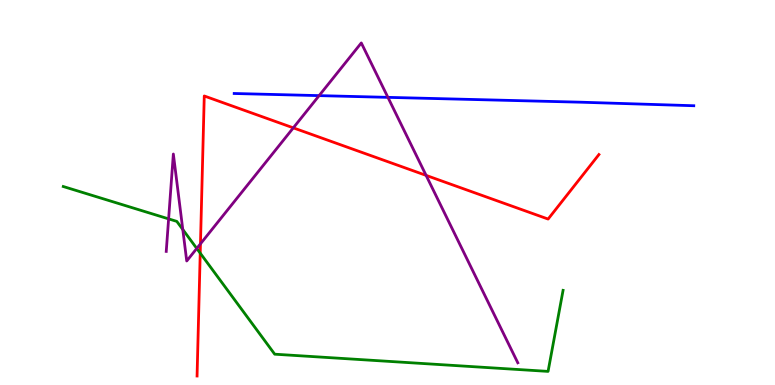[{'lines': ['blue', 'red'], 'intersections': []}, {'lines': ['green', 'red'], 'intersections': [{'x': 2.58, 'y': 3.42}]}, {'lines': ['purple', 'red'], 'intersections': [{'x': 2.59, 'y': 3.67}, {'x': 3.78, 'y': 6.68}, {'x': 5.5, 'y': 5.44}]}, {'lines': ['blue', 'green'], 'intersections': []}, {'lines': ['blue', 'purple'], 'intersections': [{'x': 4.12, 'y': 7.52}, {'x': 5.01, 'y': 7.47}]}, {'lines': ['green', 'purple'], 'intersections': [{'x': 2.18, 'y': 4.31}, {'x': 2.36, 'y': 4.04}, {'x': 2.54, 'y': 3.55}]}]